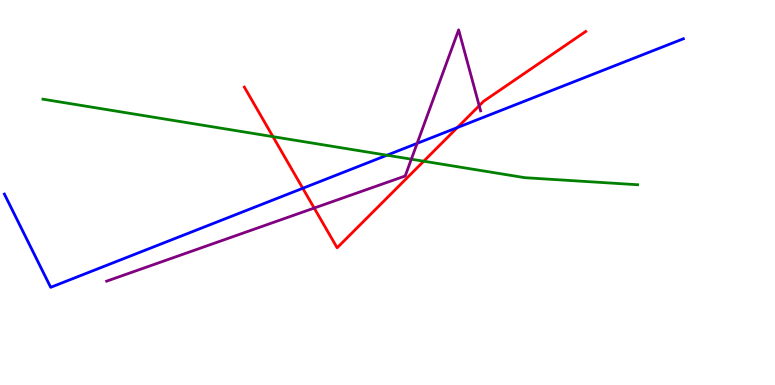[{'lines': ['blue', 'red'], 'intersections': [{'x': 3.91, 'y': 5.11}, {'x': 5.9, 'y': 6.69}]}, {'lines': ['green', 'red'], 'intersections': [{'x': 3.52, 'y': 6.45}, {'x': 5.47, 'y': 5.81}]}, {'lines': ['purple', 'red'], 'intersections': [{'x': 4.05, 'y': 4.6}, {'x': 6.18, 'y': 7.25}]}, {'lines': ['blue', 'green'], 'intersections': [{'x': 4.99, 'y': 5.97}]}, {'lines': ['blue', 'purple'], 'intersections': [{'x': 5.38, 'y': 6.28}]}, {'lines': ['green', 'purple'], 'intersections': [{'x': 5.31, 'y': 5.87}]}]